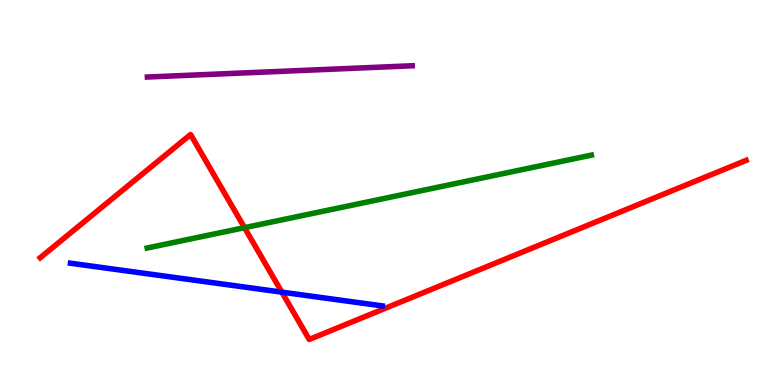[{'lines': ['blue', 'red'], 'intersections': [{'x': 3.64, 'y': 2.41}]}, {'lines': ['green', 'red'], 'intersections': [{'x': 3.15, 'y': 4.09}]}, {'lines': ['purple', 'red'], 'intersections': []}, {'lines': ['blue', 'green'], 'intersections': []}, {'lines': ['blue', 'purple'], 'intersections': []}, {'lines': ['green', 'purple'], 'intersections': []}]